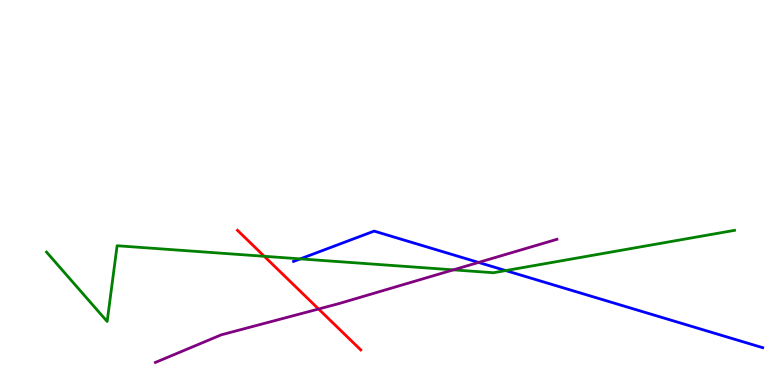[{'lines': ['blue', 'red'], 'intersections': []}, {'lines': ['green', 'red'], 'intersections': [{'x': 3.41, 'y': 3.34}]}, {'lines': ['purple', 'red'], 'intersections': [{'x': 4.11, 'y': 1.97}]}, {'lines': ['blue', 'green'], 'intersections': [{'x': 3.87, 'y': 3.28}, {'x': 6.53, 'y': 2.97}]}, {'lines': ['blue', 'purple'], 'intersections': [{'x': 6.17, 'y': 3.18}]}, {'lines': ['green', 'purple'], 'intersections': [{'x': 5.85, 'y': 2.99}]}]